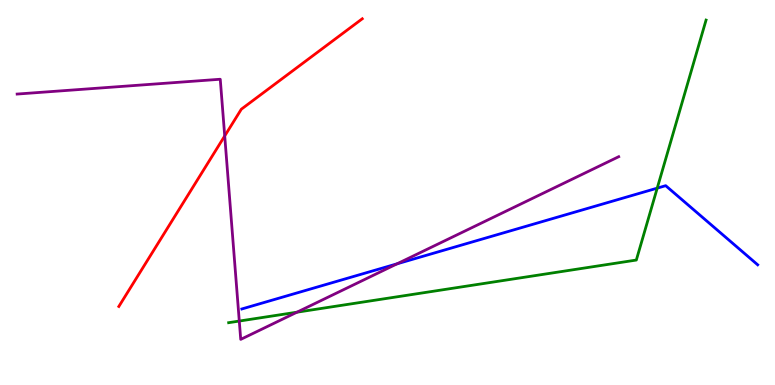[{'lines': ['blue', 'red'], 'intersections': []}, {'lines': ['green', 'red'], 'intersections': []}, {'lines': ['purple', 'red'], 'intersections': [{'x': 2.9, 'y': 6.47}]}, {'lines': ['blue', 'green'], 'intersections': [{'x': 8.48, 'y': 5.11}]}, {'lines': ['blue', 'purple'], 'intersections': [{'x': 5.12, 'y': 3.15}]}, {'lines': ['green', 'purple'], 'intersections': [{'x': 3.09, 'y': 1.66}, {'x': 3.83, 'y': 1.89}]}]